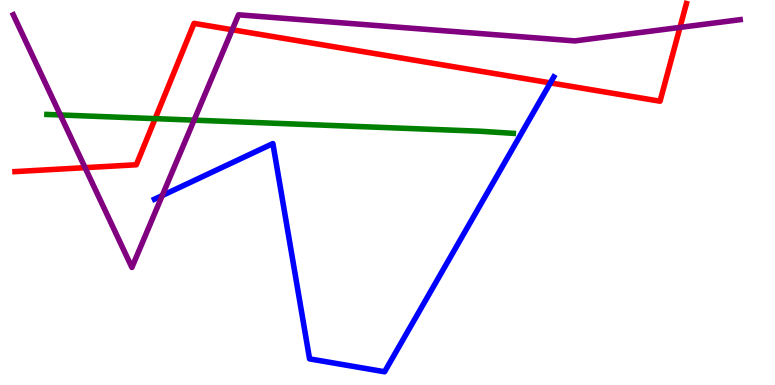[{'lines': ['blue', 'red'], 'intersections': [{'x': 7.1, 'y': 7.85}]}, {'lines': ['green', 'red'], 'intersections': [{'x': 2.0, 'y': 6.92}]}, {'lines': ['purple', 'red'], 'intersections': [{'x': 1.1, 'y': 5.65}, {'x': 3.0, 'y': 9.23}, {'x': 8.77, 'y': 9.29}]}, {'lines': ['blue', 'green'], 'intersections': []}, {'lines': ['blue', 'purple'], 'intersections': [{'x': 2.09, 'y': 4.92}]}, {'lines': ['green', 'purple'], 'intersections': [{'x': 0.778, 'y': 7.01}, {'x': 2.5, 'y': 6.88}]}]